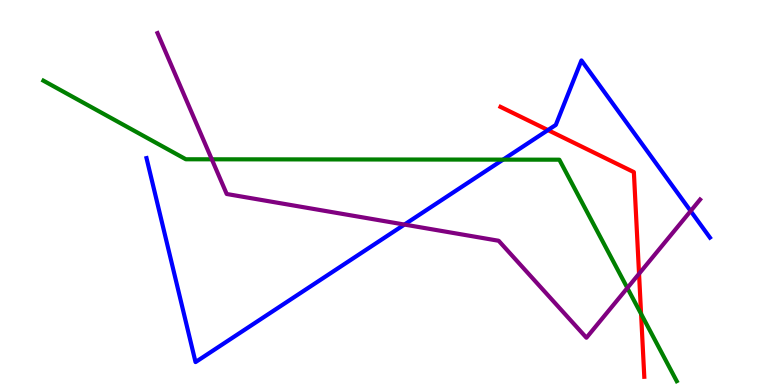[{'lines': ['blue', 'red'], 'intersections': [{'x': 7.07, 'y': 6.62}]}, {'lines': ['green', 'red'], 'intersections': [{'x': 8.27, 'y': 1.85}]}, {'lines': ['purple', 'red'], 'intersections': [{'x': 8.25, 'y': 2.89}]}, {'lines': ['blue', 'green'], 'intersections': [{'x': 6.49, 'y': 5.85}]}, {'lines': ['blue', 'purple'], 'intersections': [{'x': 5.22, 'y': 4.17}, {'x': 8.91, 'y': 4.52}]}, {'lines': ['green', 'purple'], 'intersections': [{'x': 2.73, 'y': 5.86}, {'x': 8.09, 'y': 2.52}]}]